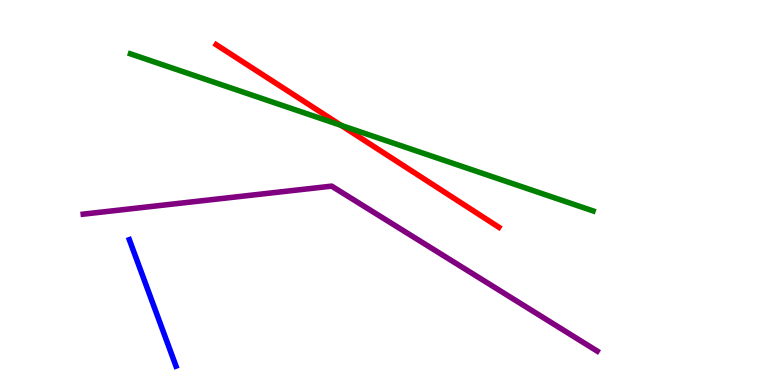[{'lines': ['blue', 'red'], 'intersections': []}, {'lines': ['green', 'red'], 'intersections': [{'x': 4.4, 'y': 6.74}]}, {'lines': ['purple', 'red'], 'intersections': []}, {'lines': ['blue', 'green'], 'intersections': []}, {'lines': ['blue', 'purple'], 'intersections': []}, {'lines': ['green', 'purple'], 'intersections': []}]